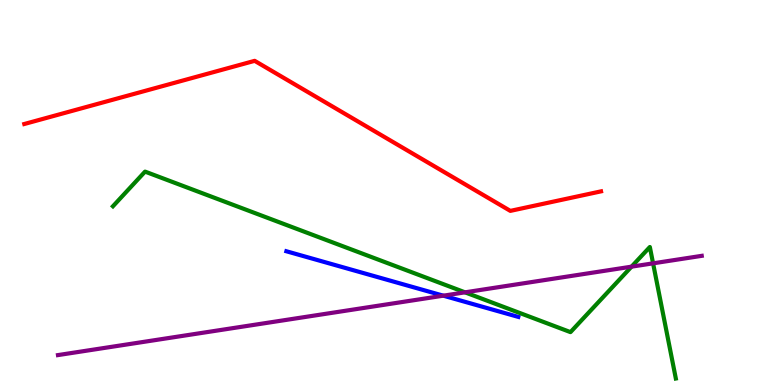[{'lines': ['blue', 'red'], 'intersections': []}, {'lines': ['green', 'red'], 'intersections': []}, {'lines': ['purple', 'red'], 'intersections': []}, {'lines': ['blue', 'green'], 'intersections': []}, {'lines': ['blue', 'purple'], 'intersections': [{'x': 5.72, 'y': 2.32}]}, {'lines': ['green', 'purple'], 'intersections': [{'x': 6.0, 'y': 2.41}, {'x': 8.15, 'y': 3.07}, {'x': 8.43, 'y': 3.16}]}]